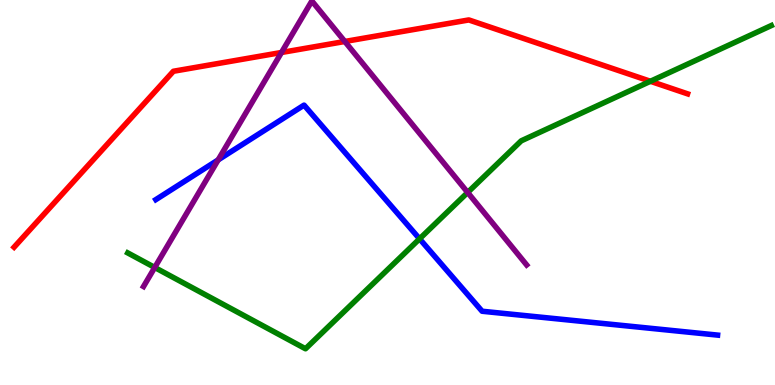[{'lines': ['blue', 'red'], 'intersections': []}, {'lines': ['green', 'red'], 'intersections': [{'x': 8.39, 'y': 7.89}]}, {'lines': ['purple', 'red'], 'intersections': [{'x': 3.63, 'y': 8.64}, {'x': 4.45, 'y': 8.92}]}, {'lines': ['blue', 'green'], 'intersections': [{'x': 5.41, 'y': 3.8}]}, {'lines': ['blue', 'purple'], 'intersections': [{'x': 2.82, 'y': 5.85}]}, {'lines': ['green', 'purple'], 'intersections': [{'x': 2.0, 'y': 3.05}, {'x': 6.03, 'y': 5.0}]}]